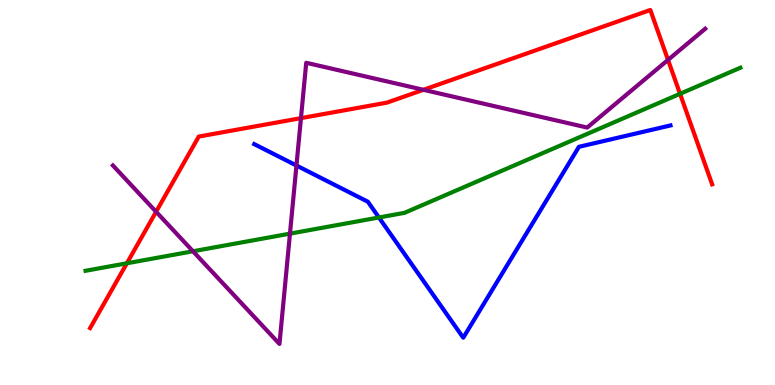[{'lines': ['blue', 'red'], 'intersections': []}, {'lines': ['green', 'red'], 'intersections': [{'x': 1.64, 'y': 3.16}, {'x': 8.77, 'y': 7.56}]}, {'lines': ['purple', 'red'], 'intersections': [{'x': 2.01, 'y': 4.5}, {'x': 3.88, 'y': 6.93}, {'x': 5.46, 'y': 7.67}, {'x': 8.62, 'y': 8.44}]}, {'lines': ['blue', 'green'], 'intersections': [{'x': 4.89, 'y': 4.35}]}, {'lines': ['blue', 'purple'], 'intersections': [{'x': 3.83, 'y': 5.7}]}, {'lines': ['green', 'purple'], 'intersections': [{'x': 2.49, 'y': 3.47}, {'x': 3.74, 'y': 3.93}]}]